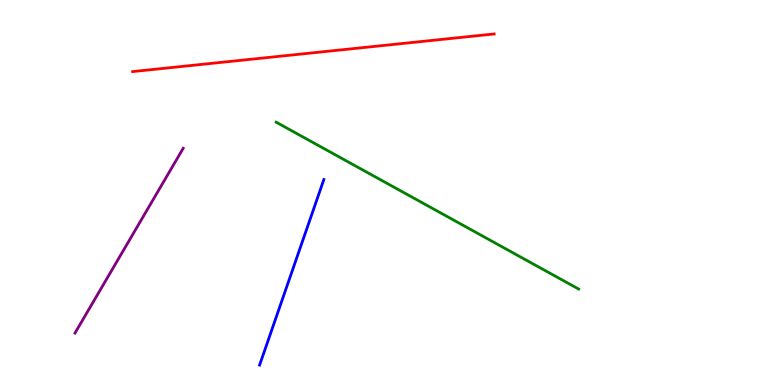[{'lines': ['blue', 'red'], 'intersections': []}, {'lines': ['green', 'red'], 'intersections': []}, {'lines': ['purple', 'red'], 'intersections': []}, {'lines': ['blue', 'green'], 'intersections': []}, {'lines': ['blue', 'purple'], 'intersections': []}, {'lines': ['green', 'purple'], 'intersections': []}]